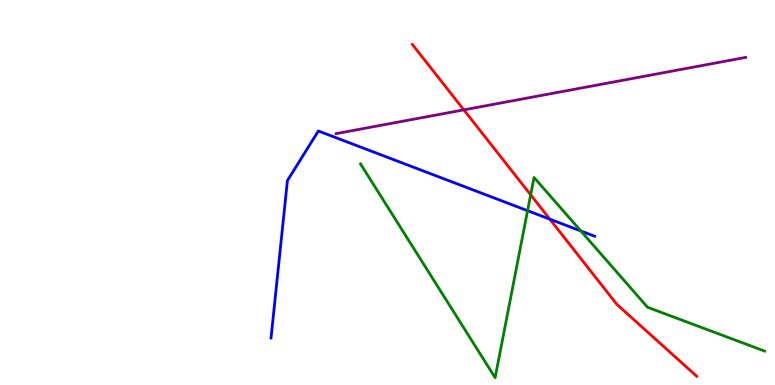[{'lines': ['blue', 'red'], 'intersections': [{'x': 7.09, 'y': 4.31}]}, {'lines': ['green', 'red'], 'intersections': [{'x': 6.85, 'y': 4.94}]}, {'lines': ['purple', 'red'], 'intersections': [{'x': 5.98, 'y': 7.15}]}, {'lines': ['blue', 'green'], 'intersections': [{'x': 6.81, 'y': 4.53}, {'x': 7.49, 'y': 4.0}]}, {'lines': ['blue', 'purple'], 'intersections': []}, {'lines': ['green', 'purple'], 'intersections': []}]